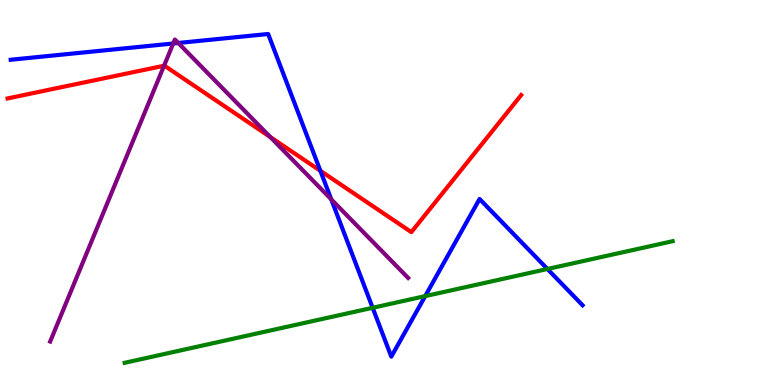[{'lines': ['blue', 'red'], 'intersections': [{'x': 4.13, 'y': 5.56}]}, {'lines': ['green', 'red'], 'intersections': []}, {'lines': ['purple', 'red'], 'intersections': [{'x': 2.12, 'y': 8.29}, {'x': 3.49, 'y': 6.44}]}, {'lines': ['blue', 'green'], 'intersections': [{'x': 4.81, 'y': 2.01}, {'x': 5.49, 'y': 2.31}, {'x': 7.06, 'y': 3.01}]}, {'lines': ['blue', 'purple'], 'intersections': [{'x': 2.24, 'y': 8.87}, {'x': 2.3, 'y': 8.88}, {'x': 4.27, 'y': 4.82}]}, {'lines': ['green', 'purple'], 'intersections': []}]